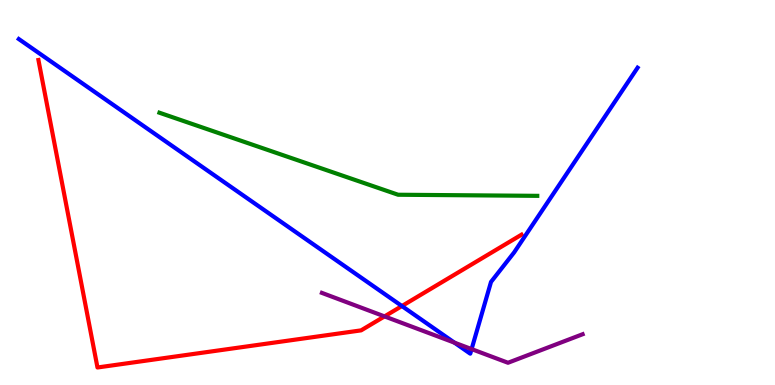[{'lines': ['blue', 'red'], 'intersections': [{'x': 5.19, 'y': 2.05}]}, {'lines': ['green', 'red'], 'intersections': []}, {'lines': ['purple', 'red'], 'intersections': [{'x': 4.96, 'y': 1.78}]}, {'lines': ['blue', 'green'], 'intersections': []}, {'lines': ['blue', 'purple'], 'intersections': [{'x': 5.86, 'y': 1.1}, {'x': 6.09, 'y': 0.933}]}, {'lines': ['green', 'purple'], 'intersections': []}]